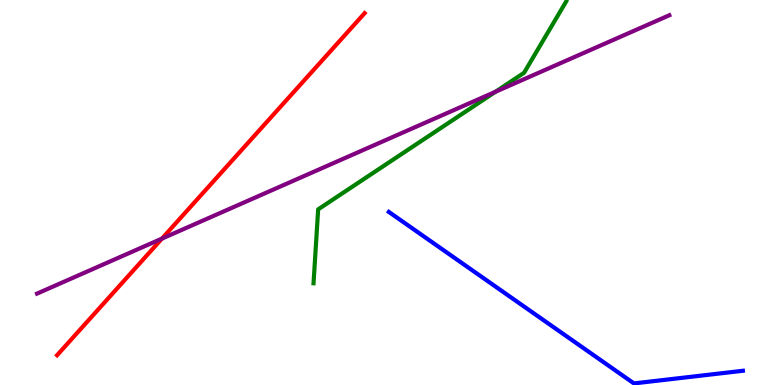[{'lines': ['blue', 'red'], 'intersections': []}, {'lines': ['green', 'red'], 'intersections': []}, {'lines': ['purple', 'red'], 'intersections': [{'x': 2.09, 'y': 3.8}]}, {'lines': ['blue', 'green'], 'intersections': []}, {'lines': ['blue', 'purple'], 'intersections': []}, {'lines': ['green', 'purple'], 'intersections': [{'x': 6.39, 'y': 7.62}]}]